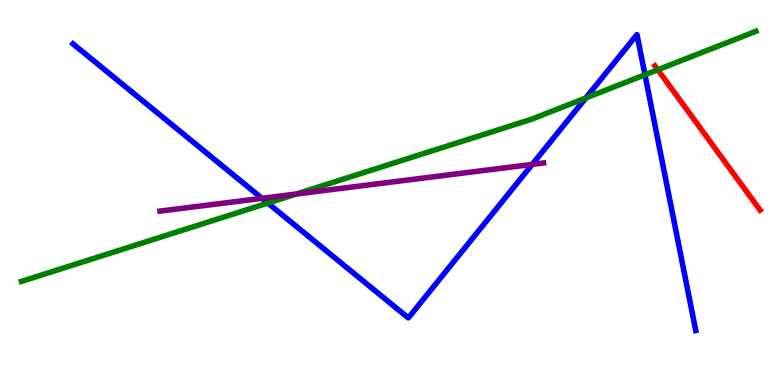[{'lines': ['blue', 'red'], 'intersections': []}, {'lines': ['green', 'red'], 'intersections': [{'x': 8.49, 'y': 8.19}]}, {'lines': ['purple', 'red'], 'intersections': []}, {'lines': ['blue', 'green'], 'intersections': [{'x': 3.46, 'y': 4.73}, {'x': 7.56, 'y': 7.46}, {'x': 8.32, 'y': 8.06}]}, {'lines': ['blue', 'purple'], 'intersections': [{'x': 3.38, 'y': 4.85}, {'x': 6.87, 'y': 5.73}]}, {'lines': ['green', 'purple'], 'intersections': [{'x': 3.82, 'y': 4.96}]}]